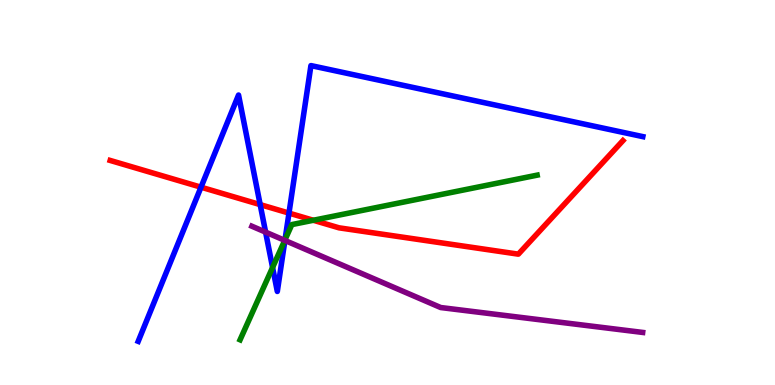[{'lines': ['blue', 'red'], 'intersections': [{'x': 2.59, 'y': 5.14}, {'x': 3.36, 'y': 4.69}, {'x': 3.73, 'y': 4.47}]}, {'lines': ['green', 'red'], 'intersections': [{'x': 4.04, 'y': 4.28}]}, {'lines': ['purple', 'red'], 'intersections': []}, {'lines': ['blue', 'green'], 'intersections': [{'x': 3.52, 'y': 3.05}, {'x': 3.68, 'y': 3.77}]}, {'lines': ['blue', 'purple'], 'intersections': [{'x': 3.43, 'y': 3.97}, {'x': 3.68, 'y': 3.75}]}, {'lines': ['green', 'purple'], 'intersections': [{'x': 3.67, 'y': 3.76}]}]